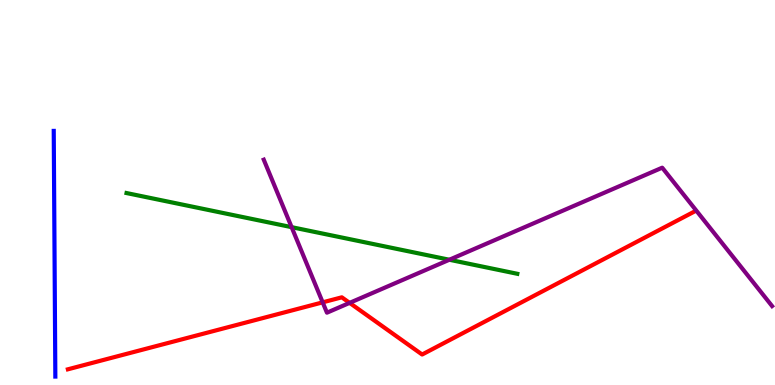[{'lines': ['blue', 'red'], 'intersections': []}, {'lines': ['green', 'red'], 'intersections': []}, {'lines': ['purple', 'red'], 'intersections': [{'x': 4.16, 'y': 2.15}, {'x': 4.51, 'y': 2.13}]}, {'lines': ['blue', 'green'], 'intersections': []}, {'lines': ['blue', 'purple'], 'intersections': []}, {'lines': ['green', 'purple'], 'intersections': [{'x': 3.76, 'y': 4.1}, {'x': 5.8, 'y': 3.25}]}]